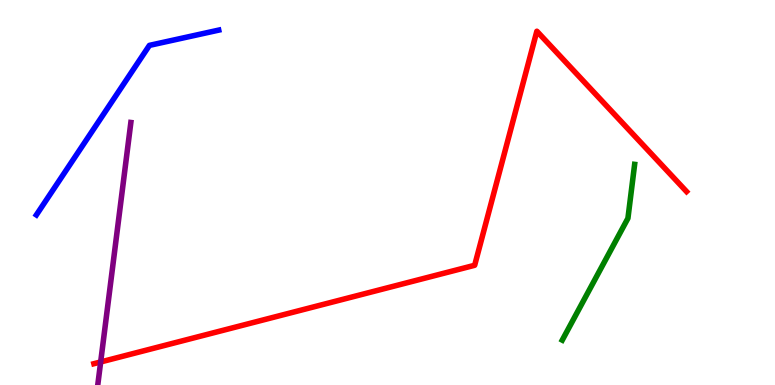[{'lines': ['blue', 'red'], 'intersections': []}, {'lines': ['green', 'red'], 'intersections': []}, {'lines': ['purple', 'red'], 'intersections': [{'x': 1.3, 'y': 0.598}]}, {'lines': ['blue', 'green'], 'intersections': []}, {'lines': ['blue', 'purple'], 'intersections': []}, {'lines': ['green', 'purple'], 'intersections': []}]